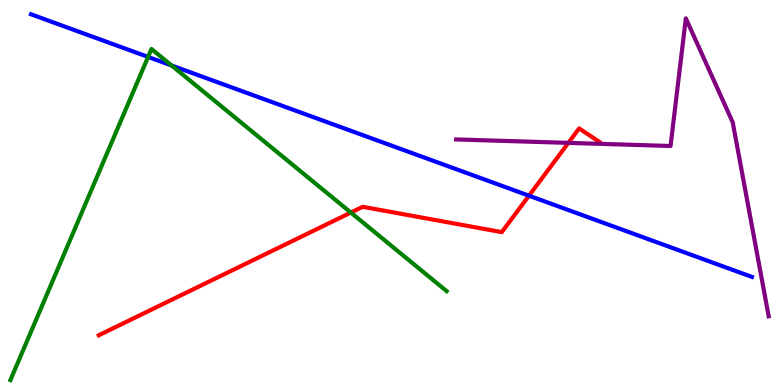[{'lines': ['blue', 'red'], 'intersections': [{'x': 6.83, 'y': 4.92}]}, {'lines': ['green', 'red'], 'intersections': [{'x': 4.53, 'y': 4.48}]}, {'lines': ['purple', 'red'], 'intersections': [{'x': 7.33, 'y': 6.29}]}, {'lines': ['blue', 'green'], 'intersections': [{'x': 1.91, 'y': 8.52}, {'x': 2.21, 'y': 8.3}]}, {'lines': ['blue', 'purple'], 'intersections': []}, {'lines': ['green', 'purple'], 'intersections': []}]